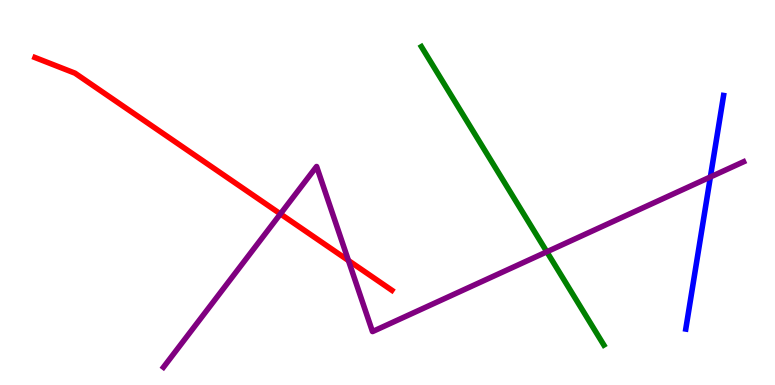[{'lines': ['blue', 'red'], 'intersections': []}, {'lines': ['green', 'red'], 'intersections': []}, {'lines': ['purple', 'red'], 'intersections': [{'x': 3.62, 'y': 4.44}, {'x': 4.5, 'y': 3.23}]}, {'lines': ['blue', 'green'], 'intersections': []}, {'lines': ['blue', 'purple'], 'intersections': [{'x': 9.17, 'y': 5.4}]}, {'lines': ['green', 'purple'], 'intersections': [{'x': 7.06, 'y': 3.46}]}]